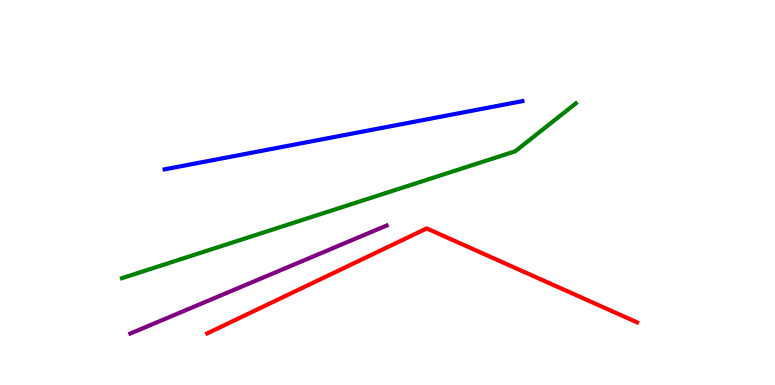[{'lines': ['blue', 'red'], 'intersections': []}, {'lines': ['green', 'red'], 'intersections': []}, {'lines': ['purple', 'red'], 'intersections': []}, {'lines': ['blue', 'green'], 'intersections': []}, {'lines': ['blue', 'purple'], 'intersections': []}, {'lines': ['green', 'purple'], 'intersections': []}]